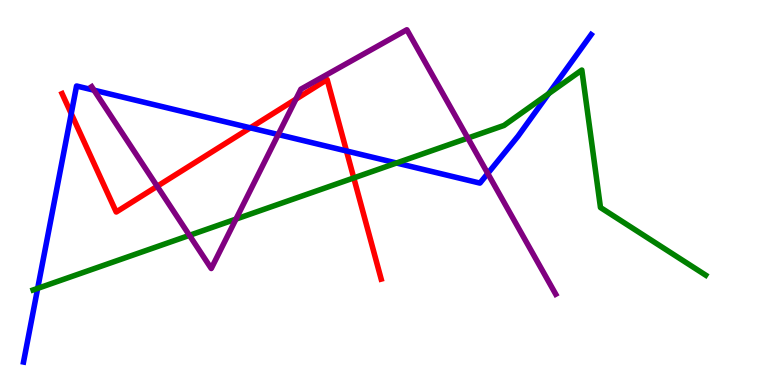[{'lines': ['blue', 'red'], 'intersections': [{'x': 0.919, 'y': 7.05}, {'x': 3.23, 'y': 6.68}, {'x': 4.47, 'y': 6.08}]}, {'lines': ['green', 'red'], 'intersections': [{'x': 4.56, 'y': 5.38}]}, {'lines': ['purple', 'red'], 'intersections': [{'x': 2.03, 'y': 5.16}, {'x': 3.82, 'y': 7.42}]}, {'lines': ['blue', 'green'], 'intersections': [{'x': 0.486, 'y': 2.51}, {'x': 5.12, 'y': 5.77}, {'x': 7.08, 'y': 7.57}]}, {'lines': ['blue', 'purple'], 'intersections': [{'x': 1.21, 'y': 7.66}, {'x': 3.59, 'y': 6.51}, {'x': 6.29, 'y': 5.49}]}, {'lines': ['green', 'purple'], 'intersections': [{'x': 2.44, 'y': 3.89}, {'x': 3.04, 'y': 4.31}, {'x': 6.04, 'y': 6.41}]}]